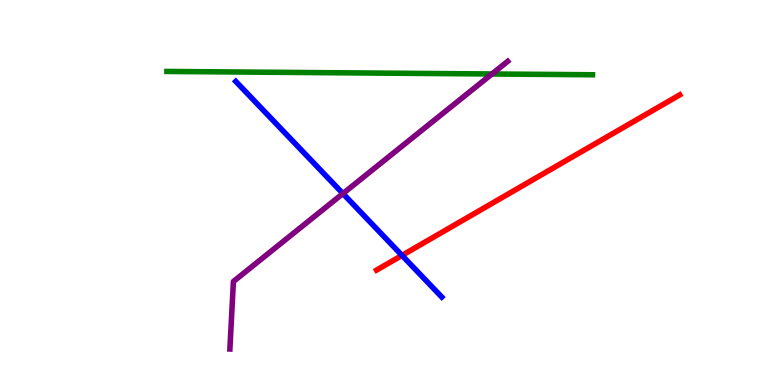[{'lines': ['blue', 'red'], 'intersections': [{'x': 5.19, 'y': 3.37}]}, {'lines': ['green', 'red'], 'intersections': []}, {'lines': ['purple', 'red'], 'intersections': []}, {'lines': ['blue', 'green'], 'intersections': []}, {'lines': ['blue', 'purple'], 'intersections': [{'x': 4.42, 'y': 4.97}]}, {'lines': ['green', 'purple'], 'intersections': [{'x': 6.35, 'y': 8.08}]}]